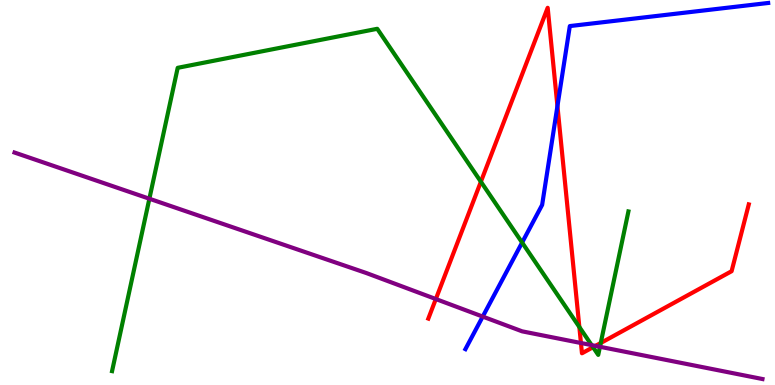[{'lines': ['blue', 'red'], 'intersections': [{'x': 7.19, 'y': 7.24}]}, {'lines': ['green', 'red'], 'intersections': [{'x': 6.21, 'y': 5.28}, {'x': 7.48, 'y': 1.51}, {'x': 7.65, 'y': 0.982}, {'x': 7.75, 'y': 1.09}]}, {'lines': ['purple', 'red'], 'intersections': [{'x': 5.62, 'y': 2.23}, {'x': 7.5, 'y': 1.09}, {'x': 7.68, 'y': 1.02}]}, {'lines': ['blue', 'green'], 'intersections': [{'x': 6.74, 'y': 3.7}]}, {'lines': ['blue', 'purple'], 'intersections': [{'x': 6.23, 'y': 1.78}]}, {'lines': ['green', 'purple'], 'intersections': [{'x': 1.93, 'y': 4.84}, {'x': 7.63, 'y': 1.04}, {'x': 7.74, 'y': 0.993}]}]